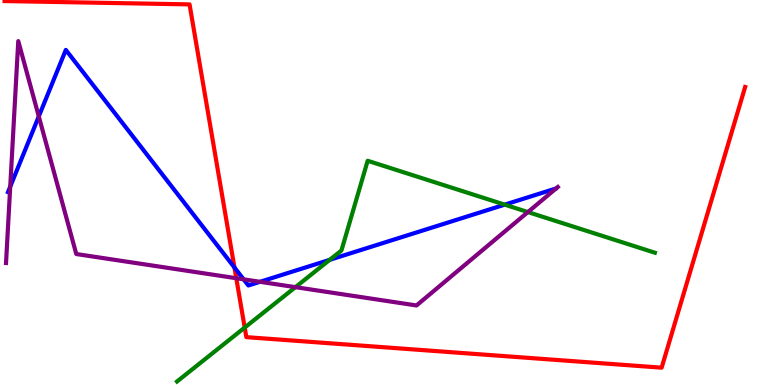[{'lines': ['blue', 'red'], 'intersections': [{'x': 3.03, 'y': 3.05}]}, {'lines': ['green', 'red'], 'intersections': [{'x': 3.16, 'y': 1.49}]}, {'lines': ['purple', 'red'], 'intersections': [{'x': 3.05, 'y': 2.77}]}, {'lines': ['blue', 'green'], 'intersections': [{'x': 4.25, 'y': 3.25}, {'x': 6.51, 'y': 4.68}]}, {'lines': ['blue', 'purple'], 'intersections': [{'x': 0.132, 'y': 5.15}, {'x': 0.5, 'y': 6.98}, {'x': 3.14, 'y': 2.74}, {'x': 3.35, 'y': 2.68}]}, {'lines': ['green', 'purple'], 'intersections': [{'x': 3.81, 'y': 2.54}, {'x': 6.81, 'y': 4.49}]}]